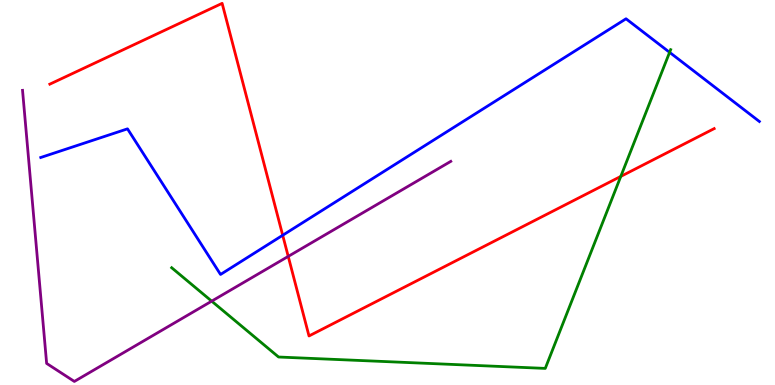[{'lines': ['blue', 'red'], 'intersections': [{'x': 3.65, 'y': 3.89}]}, {'lines': ['green', 'red'], 'intersections': [{'x': 8.01, 'y': 5.42}]}, {'lines': ['purple', 'red'], 'intersections': [{'x': 3.72, 'y': 3.34}]}, {'lines': ['blue', 'green'], 'intersections': [{'x': 8.64, 'y': 8.64}]}, {'lines': ['blue', 'purple'], 'intersections': []}, {'lines': ['green', 'purple'], 'intersections': [{'x': 2.73, 'y': 2.18}]}]